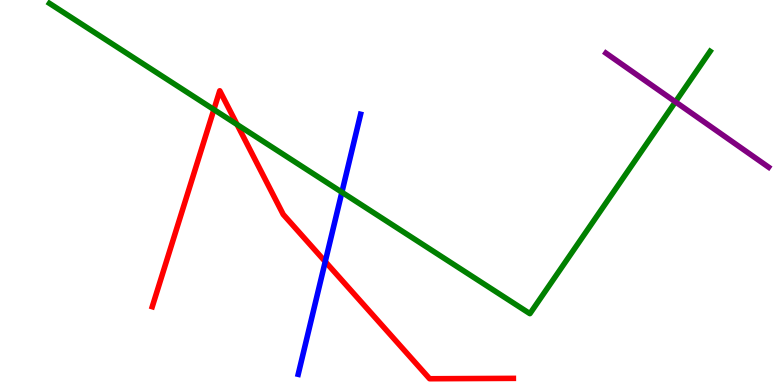[{'lines': ['blue', 'red'], 'intersections': [{'x': 4.2, 'y': 3.21}]}, {'lines': ['green', 'red'], 'intersections': [{'x': 2.76, 'y': 7.15}, {'x': 3.06, 'y': 6.77}]}, {'lines': ['purple', 'red'], 'intersections': []}, {'lines': ['blue', 'green'], 'intersections': [{'x': 4.41, 'y': 5.01}]}, {'lines': ['blue', 'purple'], 'intersections': []}, {'lines': ['green', 'purple'], 'intersections': [{'x': 8.72, 'y': 7.35}]}]